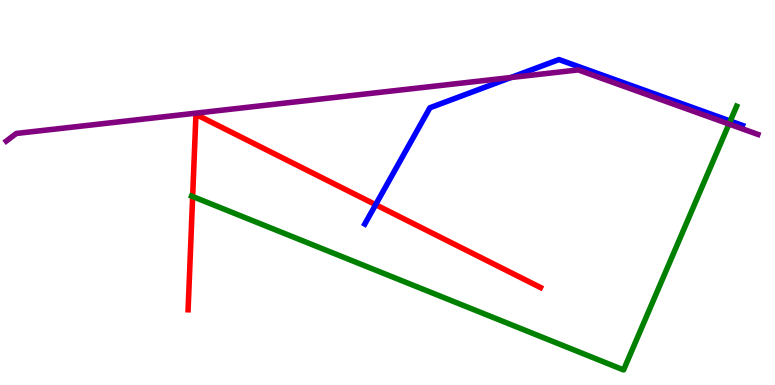[{'lines': ['blue', 'red'], 'intersections': [{'x': 4.85, 'y': 4.68}]}, {'lines': ['green', 'red'], 'intersections': [{'x': 2.49, 'y': 4.9}]}, {'lines': ['purple', 'red'], 'intersections': []}, {'lines': ['blue', 'green'], 'intersections': [{'x': 9.42, 'y': 6.86}]}, {'lines': ['blue', 'purple'], 'intersections': [{'x': 6.59, 'y': 7.99}]}, {'lines': ['green', 'purple'], 'intersections': [{'x': 9.41, 'y': 6.78}]}]